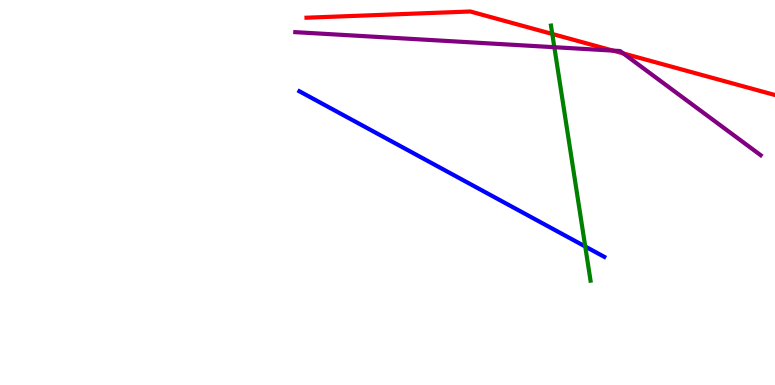[{'lines': ['blue', 'red'], 'intersections': []}, {'lines': ['green', 'red'], 'intersections': [{'x': 7.13, 'y': 9.12}]}, {'lines': ['purple', 'red'], 'intersections': [{'x': 7.91, 'y': 8.69}, {'x': 8.04, 'y': 8.61}]}, {'lines': ['blue', 'green'], 'intersections': [{'x': 7.55, 'y': 3.6}]}, {'lines': ['blue', 'purple'], 'intersections': []}, {'lines': ['green', 'purple'], 'intersections': [{'x': 7.15, 'y': 8.77}]}]